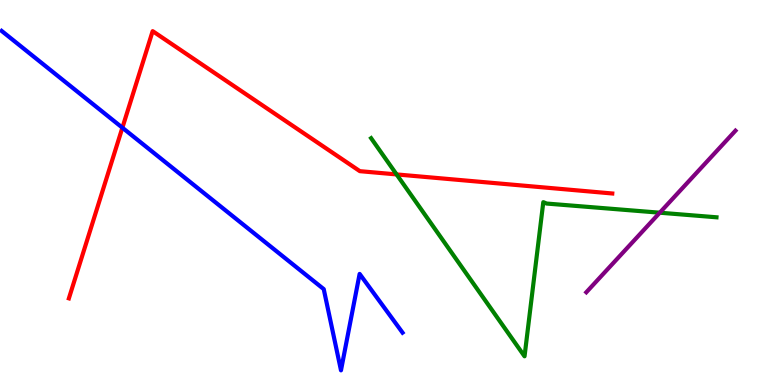[{'lines': ['blue', 'red'], 'intersections': [{'x': 1.58, 'y': 6.68}]}, {'lines': ['green', 'red'], 'intersections': [{'x': 5.12, 'y': 5.47}]}, {'lines': ['purple', 'red'], 'intersections': []}, {'lines': ['blue', 'green'], 'intersections': []}, {'lines': ['blue', 'purple'], 'intersections': []}, {'lines': ['green', 'purple'], 'intersections': [{'x': 8.51, 'y': 4.48}]}]